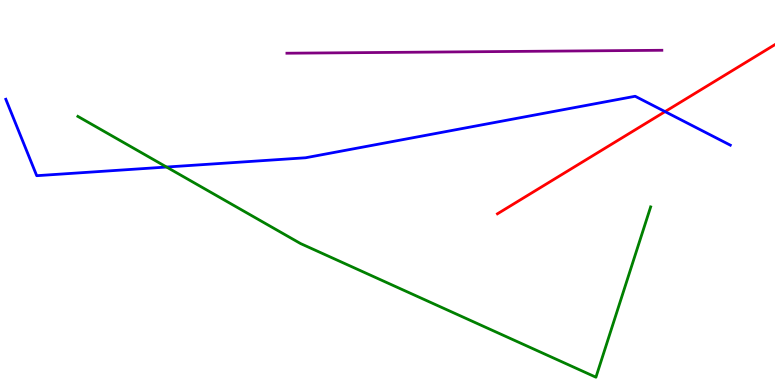[{'lines': ['blue', 'red'], 'intersections': [{'x': 8.58, 'y': 7.1}]}, {'lines': ['green', 'red'], 'intersections': []}, {'lines': ['purple', 'red'], 'intersections': []}, {'lines': ['blue', 'green'], 'intersections': [{'x': 2.15, 'y': 5.66}]}, {'lines': ['blue', 'purple'], 'intersections': []}, {'lines': ['green', 'purple'], 'intersections': []}]